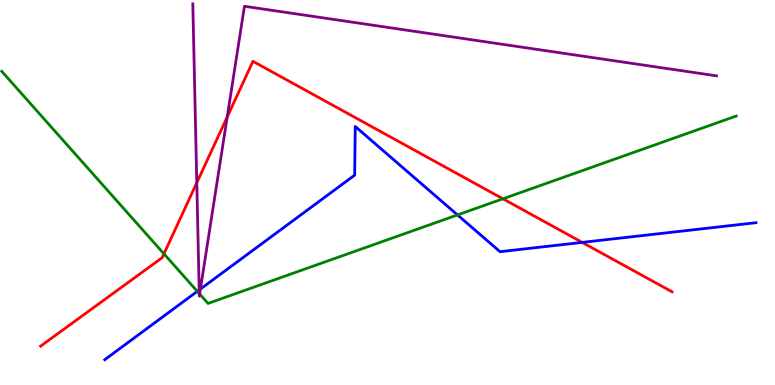[{'lines': ['blue', 'red'], 'intersections': [{'x': 7.51, 'y': 3.7}]}, {'lines': ['green', 'red'], 'intersections': [{'x': 2.12, 'y': 3.41}, {'x': 6.49, 'y': 4.84}]}, {'lines': ['purple', 'red'], 'intersections': [{'x': 2.54, 'y': 5.25}, {'x': 2.93, 'y': 6.96}]}, {'lines': ['blue', 'green'], 'intersections': [{'x': 2.55, 'y': 2.43}, {'x': 5.9, 'y': 4.42}]}, {'lines': ['blue', 'purple'], 'intersections': [{'x': 2.57, 'y': 2.47}, {'x': 2.59, 'y': 2.49}]}, {'lines': ['green', 'purple'], 'intersections': [{'x': 2.57, 'y': 2.38}, {'x': 2.58, 'y': 2.36}]}]